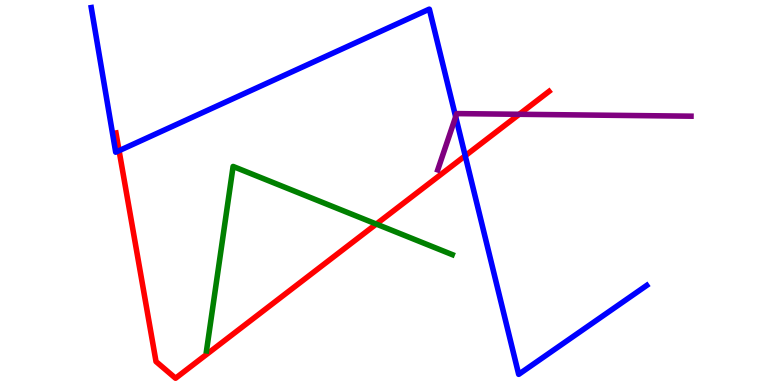[{'lines': ['blue', 'red'], 'intersections': [{'x': 1.54, 'y': 6.09}, {'x': 6.0, 'y': 5.95}]}, {'lines': ['green', 'red'], 'intersections': [{'x': 4.86, 'y': 4.18}]}, {'lines': ['purple', 'red'], 'intersections': [{'x': 6.7, 'y': 7.03}]}, {'lines': ['blue', 'green'], 'intersections': []}, {'lines': ['blue', 'purple'], 'intersections': [{'x': 5.88, 'y': 6.97}]}, {'lines': ['green', 'purple'], 'intersections': []}]